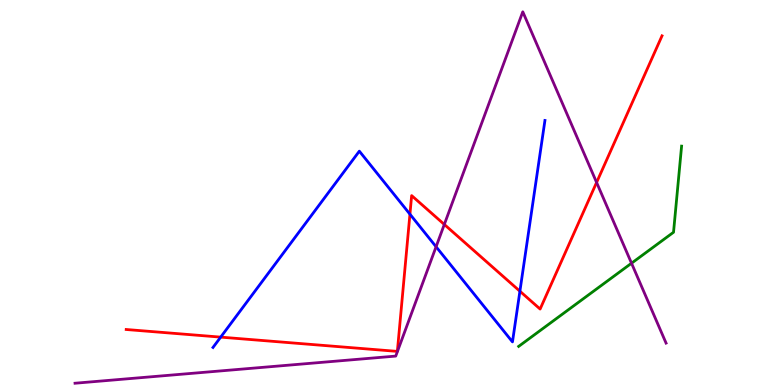[{'lines': ['blue', 'red'], 'intersections': [{'x': 2.85, 'y': 1.24}, {'x': 5.29, 'y': 4.44}, {'x': 6.71, 'y': 2.44}]}, {'lines': ['green', 'red'], 'intersections': []}, {'lines': ['purple', 'red'], 'intersections': [{'x': 5.73, 'y': 4.17}, {'x': 7.7, 'y': 5.26}]}, {'lines': ['blue', 'green'], 'intersections': []}, {'lines': ['blue', 'purple'], 'intersections': [{'x': 5.63, 'y': 3.59}]}, {'lines': ['green', 'purple'], 'intersections': [{'x': 8.15, 'y': 3.16}]}]